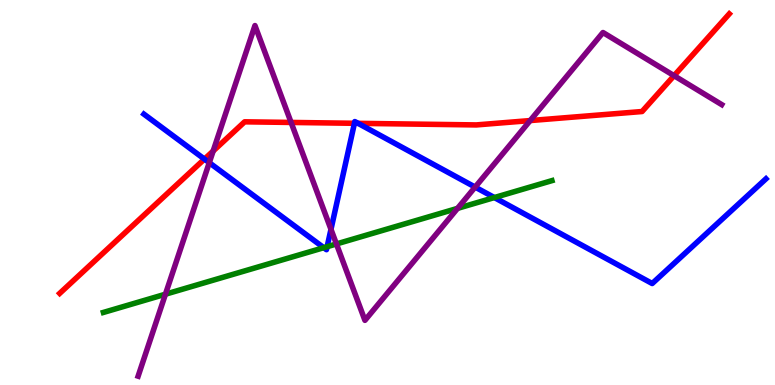[{'lines': ['blue', 'red'], 'intersections': [{'x': 2.64, 'y': 5.87}, {'x': 4.57, 'y': 6.8}, {'x': 4.62, 'y': 6.8}]}, {'lines': ['green', 'red'], 'intersections': []}, {'lines': ['purple', 'red'], 'intersections': [{'x': 2.75, 'y': 6.08}, {'x': 3.76, 'y': 6.82}, {'x': 6.84, 'y': 6.87}, {'x': 8.7, 'y': 8.03}]}, {'lines': ['blue', 'green'], 'intersections': [{'x': 4.18, 'y': 3.57}, {'x': 4.22, 'y': 3.59}, {'x': 6.38, 'y': 4.87}]}, {'lines': ['blue', 'purple'], 'intersections': [{'x': 2.7, 'y': 5.77}, {'x': 4.27, 'y': 4.04}, {'x': 6.13, 'y': 5.14}]}, {'lines': ['green', 'purple'], 'intersections': [{'x': 2.13, 'y': 2.36}, {'x': 4.34, 'y': 3.66}, {'x': 5.9, 'y': 4.59}]}]